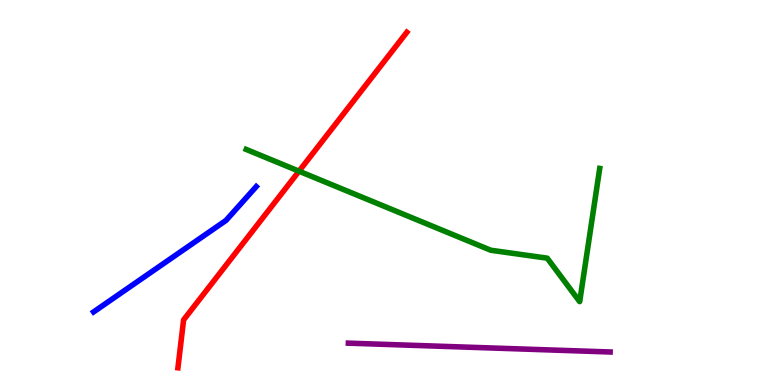[{'lines': ['blue', 'red'], 'intersections': []}, {'lines': ['green', 'red'], 'intersections': [{'x': 3.86, 'y': 5.55}]}, {'lines': ['purple', 'red'], 'intersections': []}, {'lines': ['blue', 'green'], 'intersections': []}, {'lines': ['blue', 'purple'], 'intersections': []}, {'lines': ['green', 'purple'], 'intersections': []}]